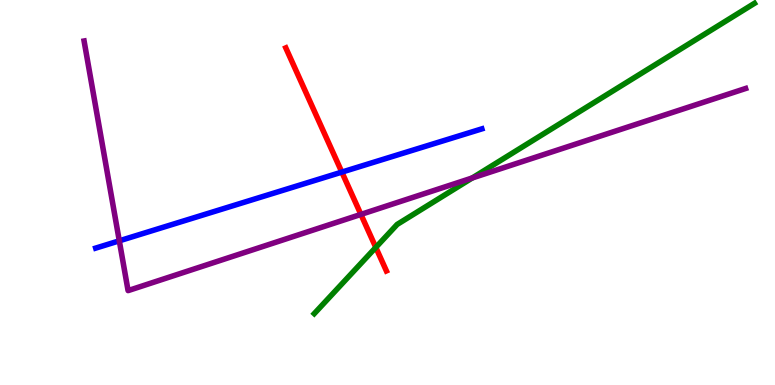[{'lines': ['blue', 'red'], 'intersections': [{'x': 4.41, 'y': 5.53}]}, {'lines': ['green', 'red'], 'intersections': [{'x': 4.85, 'y': 3.57}]}, {'lines': ['purple', 'red'], 'intersections': [{'x': 4.66, 'y': 4.43}]}, {'lines': ['blue', 'green'], 'intersections': []}, {'lines': ['blue', 'purple'], 'intersections': [{'x': 1.54, 'y': 3.74}]}, {'lines': ['green', 'purple'], 'intersections': [{'x': 6.09, 'y': 5.38}]}]